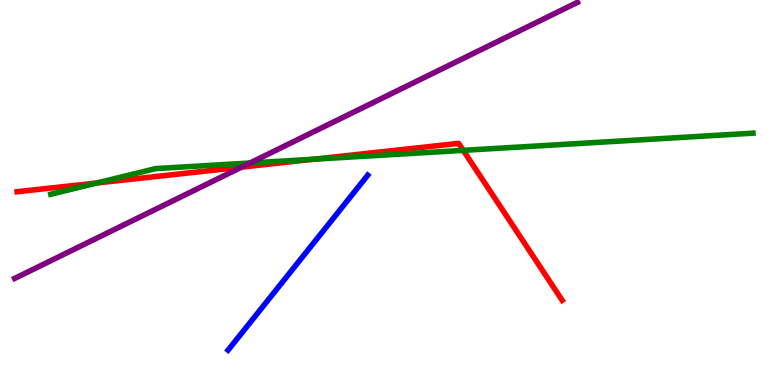[{'lines': ['blue', 'red'], 'intersections': []}, {'lines': ['green', 'red'], 'intersections': [{'x': 1.25, 'y': 5.25}, {'x': 4.05, 'y': 5.86}, {'x': 5.98, 'y': 6.09}]}, {'lines': ['purple', 'red'], 'intersections': [{'x': 3.12, 'y': 5.66}]}, {'lines': ['blue', 'green'], 'intersections': []}, {'lines': ['blue', 'purple'], 'intersections': []}, {'lines': ['green', 'purple'], 'intersections': [{'x': 3.23, 'y': 5.77}]}]